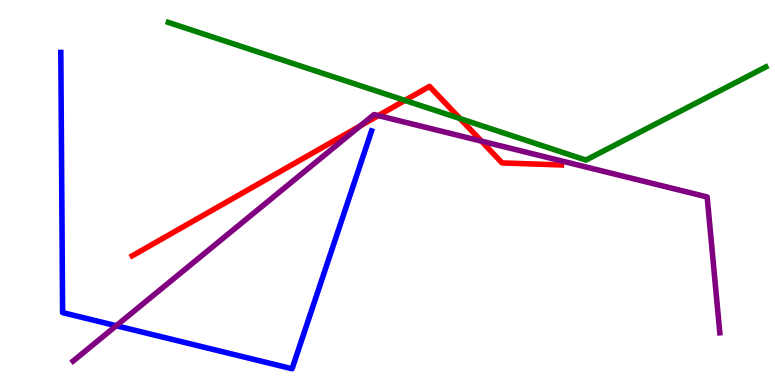[{'lines': ['blue', 'red'], 'intersections': []}, {'lines': ['green', 'red'], 'intersections': [{'x': 5.23, 'y': 7.39}, {'x': 5.94, 'y': 6.92}]}, {'lines': ['purple', 'red'], 'intersections': [{'x': 4.65, 'y': 6.73}, {'x': 4.88, 'y': 7.0}, {'x': 6.21, 'y': 6.33}]}, {'lines': ['blue', 'green'], 'intersections': []}, {'lines': ['blue', 'purple'], 'intersections': [{'x': 1.5, 'y': 1.54}]}, {'lines': ['green', 'purple'], 'intersections': []}]